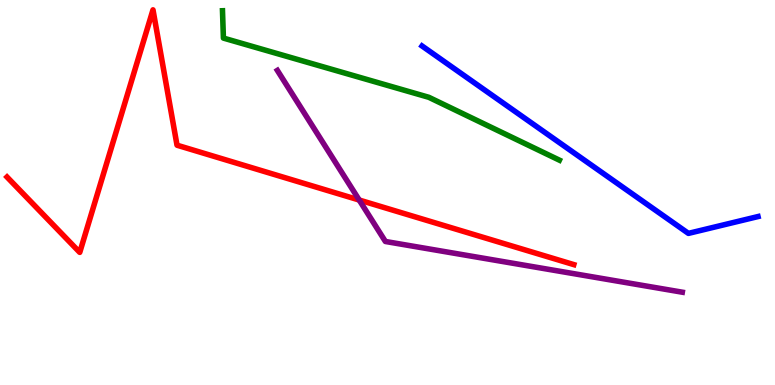[{'lines': ['blue', 'red'], 'intersections': []}, {'lines': ['green', 'red'], 'intersections': []}, {'lines': ['purple', 'red'], 'intersections': [{'x': 4.64, 'y': 4.8}]}, {'lines': ['blue', 'green'], 'intersections': []}, {'lines': ['blue', 'purple'], 'intersections': []}, {'lines': ['green', 'purple'], 'intersections': []}]